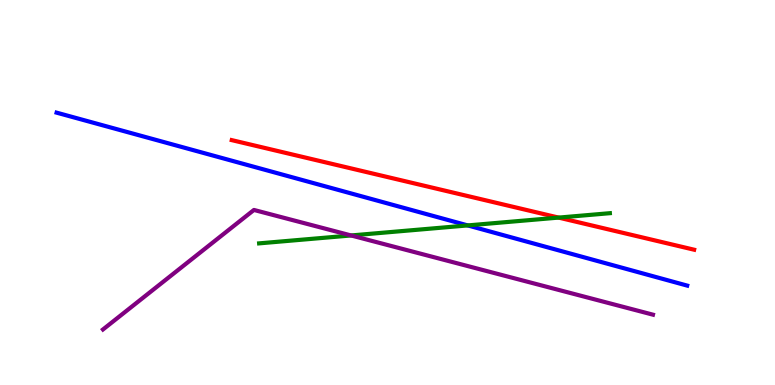[{'lines': ['blue', 'red'], 'intersections': []}, {'lines': ['green', 'red'], 'intersections': [{'x': 7.21, 'y': 4.35}]}, {'lines': ['purple', 'red'], 'intersections': []}, {'lines': ['blue', 'green'], 'intersections': [{'x': 6.04, 'y': 4.15}]}, {'lines': ['blue', 'purple'], 'intersections': []}, {'lines': ['green', 'purple'], 'intersections': [{'x': 4.53, 'y': 3.88}]}]